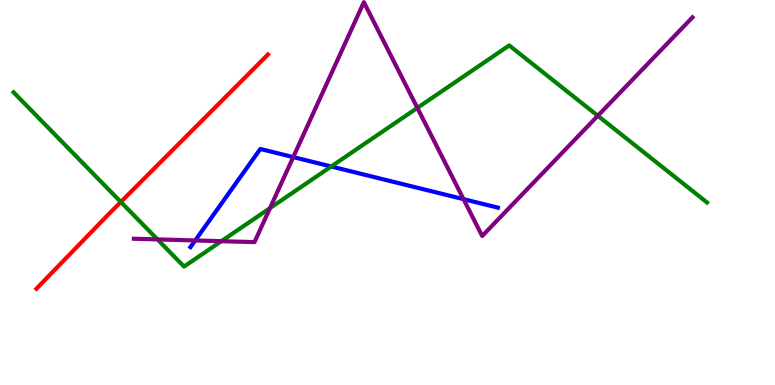[{'lines': ['blue', 'red'], 'intersections': []}, {'lines': ['green', 'red'], 'intersections': [{'x': 1.56, 'y': 4.75}]}, {'lines': ['purple', 'red'], 'intersections': []}, {'lines': ['blue', 'green'], 'intersections': [{'x': 4.27, 'y': 5.68}]}, {'lines': ['blue', 'purple'], 'intersections': [{'x': 2.52, 'y': 3.75}, {'x': 3.78, 'y': 5.92}, {'x': 5.98, 'y': 4.83}]}, {'lines': ['green', 'purple'], 'intersections': [{'x': 2.03, 'y': 3.78}, {'x': 2.86, 'y': 3.74}, {'x': 3.48, 'y': 4.59}, {'x': 5.39, 'y': 7.2}, {'x': 7.71, 'y': 6.99}]}]